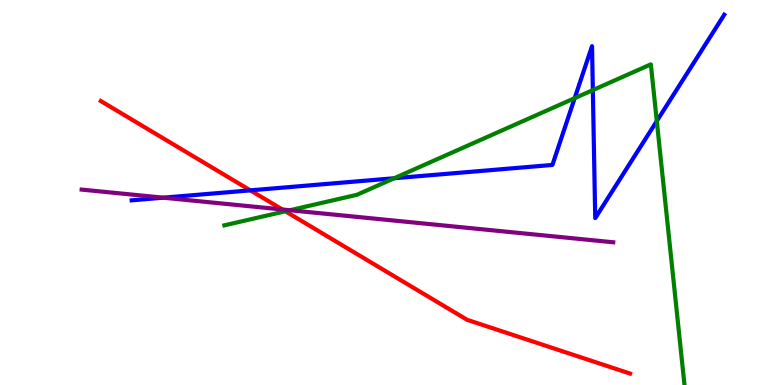[{'lines': ['blue', 'red'], 'intersections': [{'x': 3.23, 'y': 5.06}]}, {'lines': ['green', 'red'], 'intersections': [{'x': 3.68, 'y': 4.51}]}, {'lines': ['purple', 'red'], 'intersections': [{'x': 3.64, 'y': 4.56}]}, {'lines': ['blue', 'green'], 'intersections': [{'x': 5.09, 'y': 5.37}, {'x': 7.42, 'y': 7.45}, {'x': 7.65, 'y': 7.66}, {'x': 8.47, 'y': 6.86}]}, {'lines': ['blue', 'purple'], 'intersections': [{'x': 2.11, 'y': 4.87}]}, {'lines': ['green', 'purple'], 'intersections': [{'x': 3.74, 'y': 4.54}]}]